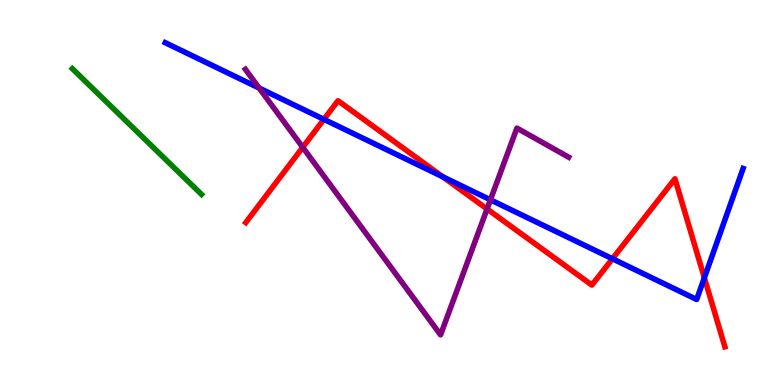[{'lines': ['blue', 'red'], 'intersections': [{'x': 4.18, 'y': 6.9}, {'x': 5.71, 'y': 5.41}, {'x': 7.9, 'y': 3.28}, {'x': 9.09, 'y': 2.78}]}, {'lines': ['green', 'red'], 'intersections': []}, {'lines': ['purple', 'red'], 'intersections': [{'x': 3.91, 'y': 6.17}, {'x': 6.28, 'y': 4.57}]}, {'lines': ['blue', 'green'], 'intersections': []}, {'lines': ['blue', 'purple'], 'intersections': [{'x': 3.34, 'y': 7.71}, {'x': 6.33, 'y': 4.81}]}, {'lines': ['green', 'purple'], 'intersections': []}]